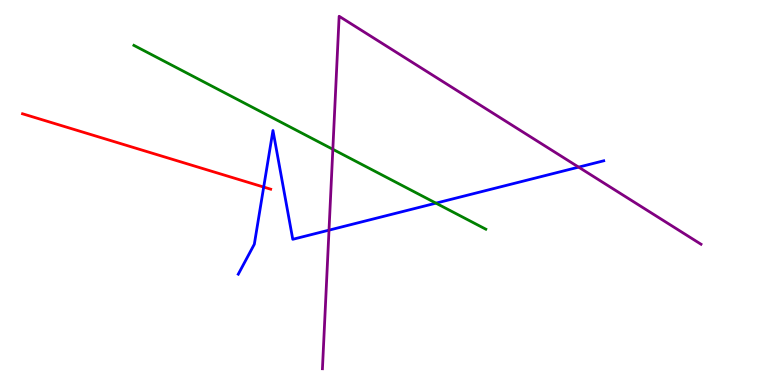[{'lines': ['blue', 'red'], 'intersections': [{'x': 3.4, 'y': 5.14}]}, {'lines': ['green', 'red'], 'intersections': []}, {'lines': ['purple', 'red'], 'intersections': []}, {'lines': ['blue', 'green'], 'intersections': [{'x': 5.63, 'y': 4.72}]}, {'lines': ['blue', 'purple'], 'intersections': [{'x': 4.25, 'y': 4.02}, {'x': 7.47, 'y': 5.66}]}, {'lines': ['green', 'purple'], 'intersections': [{'x': 4.29, 'y': 6.12}]}]